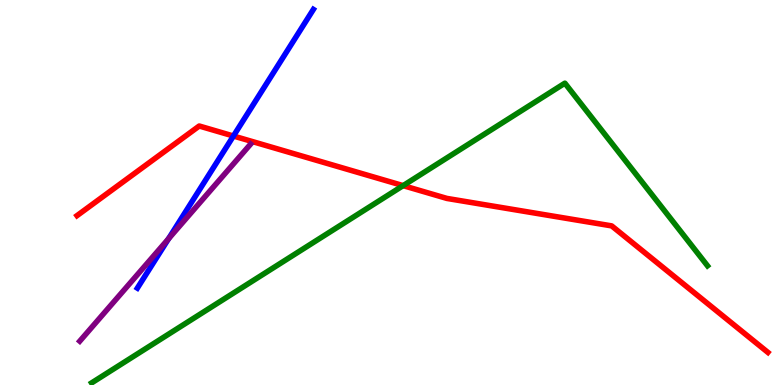[{'lines': ['blue', 'red'], 'intersections': [{'x': 3.01, 'y': 6.47}]}, {'lines': ['green', 'red'], 'intersections': [{'x': 5.2, 'y': 5.18}]}, {'lines': ['purple', 'red'], 'intersections': []}, {'lines': ['blue', 'green'], 'intersections': []}, {'lines': ['blue', 'purple'], 'intersections': [{'x': 2.17, 'y': 3.8}]}, {'lines': ['green', 'purple'], 'intersections': []}]